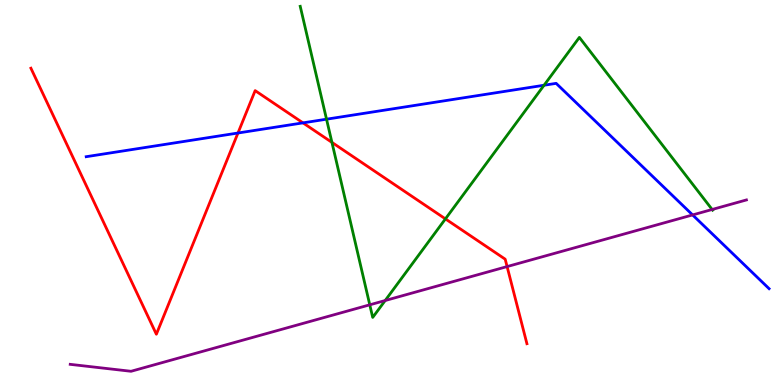[{'lines': ['blue', 'red'], 'intersections': [{'x': 3.07, 'y': 6.55}, {'x': 3.91, 'y': 6.81}]}, {'lines': ['green', 'red'], 'intersections': [{'x': 4.28, 'y': 6.3}, {'x': 5.75, 'y': 4.31}]}, {'lines': ['purple', 'red'], 'intersections': [{'x': 6.54, 'y': 3.08}]}, {'lines': ['blue', 'green'], 'intersections': [{'x': 4.21, 'y': 6.9}, {'x': 7.02, 'y': 7.79}]}, {'lines': ['blue', 'purple'], 'intersections': [{'x': 8.94, 'y': 4.42}]}, {'lines': ['green', 'purple'], 'intersections': [{'x': 4.77, 'y': 2.08}, {'x': 4.97, 'y': 2.19}, {'x': 9.19, 'y': 4.56}]}]